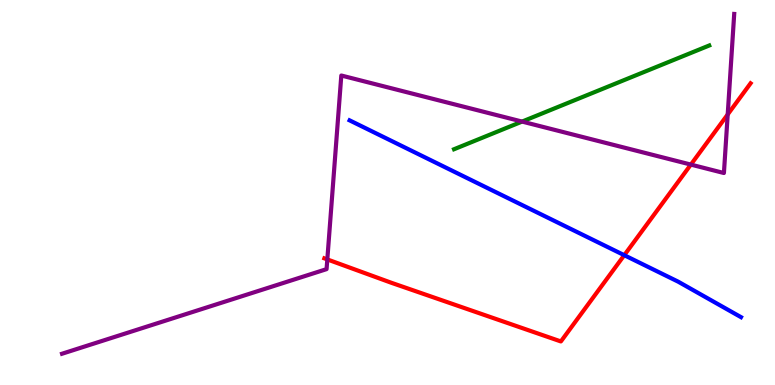[{'lines': ['blue', 'red'], 'intersections': [{'x': 8.06, 'y': 3.37}]}, {'lines': ['green', 'red'], 'intersections': []}, {'lines': ['purple', 'red'], 'intersections': [{'x': 4.22, 'y': 3.26}, {'x': 8.91, 'y': 5.72}, {'x': 9.39, 'y': 7.03}]}, {'lines': ['blue', 'green'], 'intersections': []}, {'lines': ['blue', 'purple'], 'intersections': []}, {'lines': ['green', 'purple'], 'intersections': [{'x': 6.74, 'y': 6.84}]}]